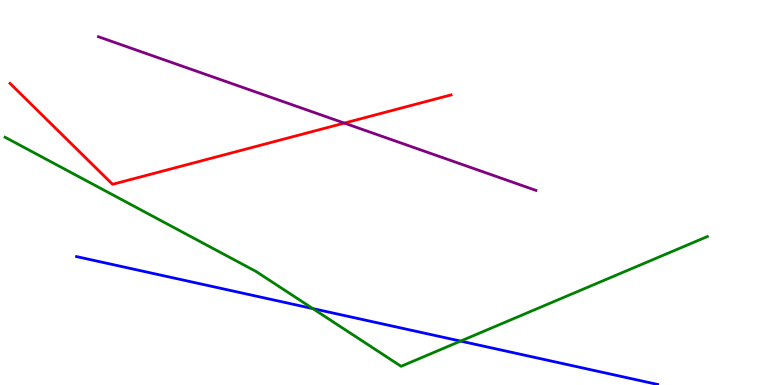[{'lines': ['blue', 'red'], 'intersections': []}, {'lines': ['green', 'red'], 'intersections': []}, {'lines': ['purple', 'red'], 'intersections': [{'x': 4.44, 'y': 6.8}]}, {'lines': ['blue', 'green'], 'intersections': [{'x': 4.04, 'y': 1.98}, {'x': 5.94, 'y': 1.14}]}, {'lines': ['blue', 'purple'], 'intersections': []}, {'lines': ['green', 'purple'], 'intersections': []}]